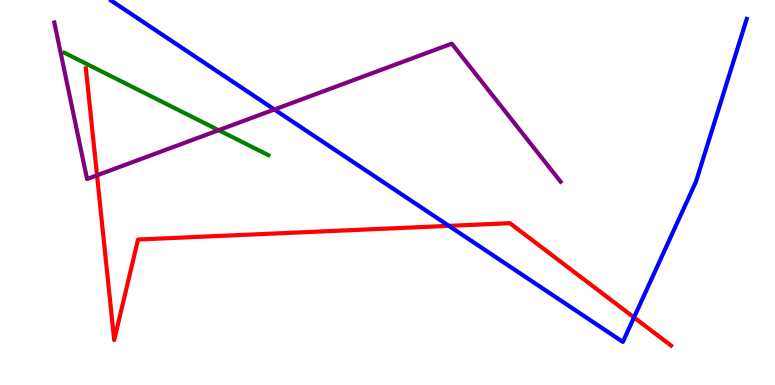[{'lines': ['blue', 'red'], 'intersections': [{'x': 5.79, 'y': 4.13}, {'x': 8.18, 'y': 1.75}]}, {'lines': ['green', 'red'], 'intersections': []}, {'lines': ['purple', 'red'], 'intersections': [{'x': 1.25, 'y': 5.45}]}, {'lines': ['blue', 'green'], 'intersections': []}, {'lines': ['blue', 'purple'], 'intersections': [{'x': 3.54, 'y': 7.16}]}, {'lines': ['green', 'purple'], 'intersections': [{'x': 2.82, 'y': 6.62}]}]